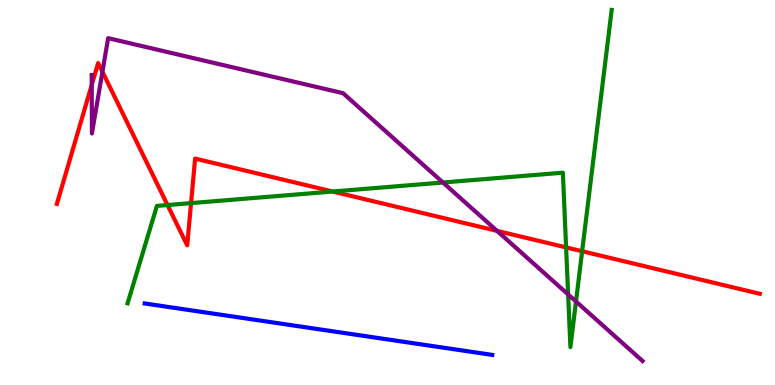[{'lines': ['blue', 'red'], 'intersections': []}, {'lines': ['green', 'red'], 'intersections': [{'x': 2.16, 'y': 4.67}, {'x': 2.47, 'y': 4.72}, {'x': 4.29, 'y': 5.03}, {'x': 7.3, 'y': 3.57}, {'x': 7.51, 'y': 3.47}]}, {'lines': ['purple', 'red'], 'intersections': [{'x': 1.18, 'y': 7.79}, {'x': 1.32, 'y': 8.14}, {'x': 6.41, 'y': 4.0}]}, {'lines': ['blue', 'green'], 'intersections': []}, {'lines': ['blue', 'purple'], 'intersections': []}, {'lines': ['green', 'purple'], 'intersections': [{'x': 5.72, 'y': 5.26}, {'x': 7.33, 'y': 2.35}, {'x': 7.43, 'y': 2.17}]}]